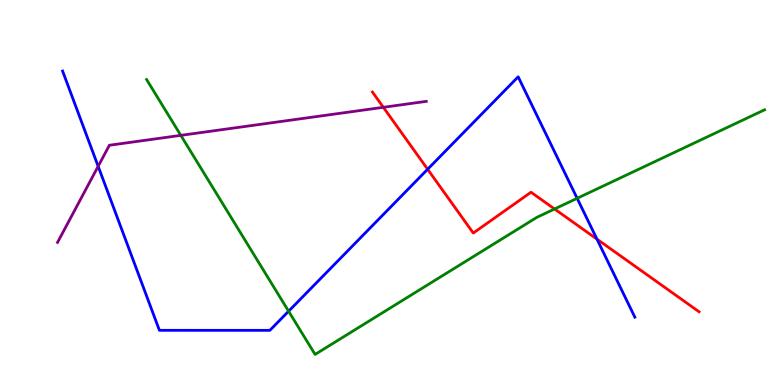[{'lines': ['blue', 'red'], 'intersections': [{'x': 5.52, 'y': 5.6}, {'x': 7.7, 'y': 3.79}]}, {'lines': ['green', 'red'], 'intersections': [{'x': 7.16, 'y': 4.57}]}, {'lines': ['purple', 'red'], 'intersections': [{'x': 4.95, 'y': 7.21}]}, {'lines': ['blue', 'green'], 'intersections': [{'x': 3.72, 'y': 1.92}, {'x': 7.45, 'y': 4.85}]}, {'lines': ['blue', 'purple'], 'intersections': [{'x': 1.27, 'y': 5.68}]}, {'lines': ['green', 'purple'], 'intersections': [{'x': 2.33, 'y': 6.48}]}]